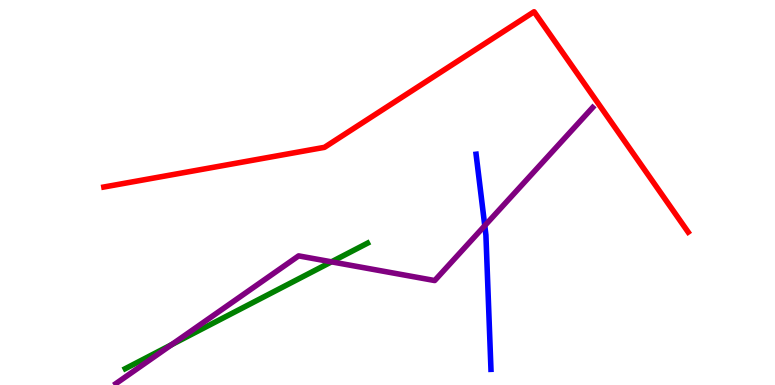[{'lines': ['blue', 'red'], 'intersections': []}, {'lines': ['green', 'red'], 'intersections': []}, {'lines': ['purple', 'red'], 'intersections': []}, {'lines': ['blue', 'green'], 'intersections': []}, {'lines': ['blue', 'purple'], 'intersections': [{'x': 6.26, 'y': 4.14}]}, {'lines': ['green', 'purple'], 'intersections': [{'x': 2.21, 'y': 1.05}, {'x': 4.28, 'y': 3.2}]}]